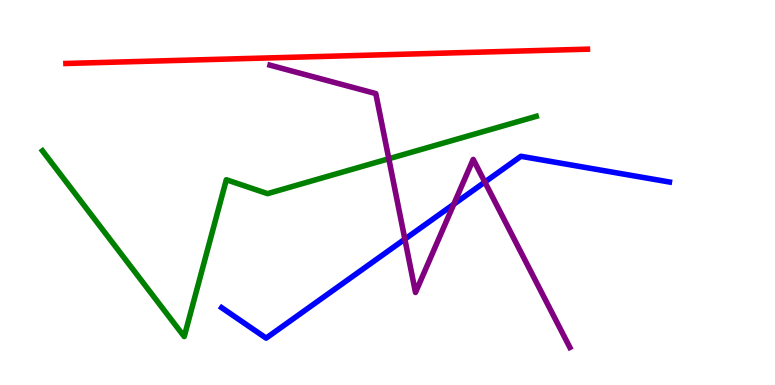[{'lines': ['blue', 'red'], 'intersections': []}, {'lines': ['green', 'red'], 'intersections': []}, {'lines': ['purple', 'red'], 'intersections': []}, {'lines': ['blue', 'green'], 'intersections': []}, {'lines': ['blue', 'purple'], 'intersections': [{'x': 5.22, 'y': 3.79}, {'x': 5.86, 'y': 4.7}, {'x': 6.26, 'y': 5.27}]}, {'lines': ['green', 'purple'], 'intersections': [{'x': 5.02, 'y': 5.88}]}]